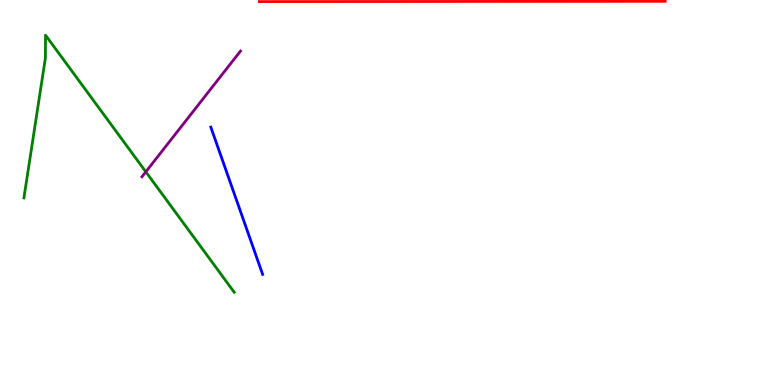[{'lines': ['blue', 'red'], 'intersections': []}, {'lines': ['green', 'red'], 'intersections': []}, {'lines': ['purple', 'red'], 'intersections': []}, {'lines': ['blue', 'green'], 'intersections': []}, {'lines': ['blue', 'purple'], 'intersections': []}, {'lines': ['green', 'purple'], 'intersections': [{'x': 1.88, 'y': 5.54}]}]